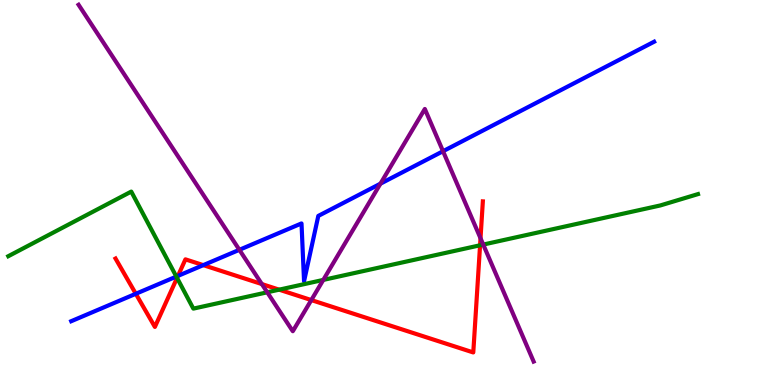[{'lines': ['blue', 'red'], 'intersections': [{'x': 1.75, 'y': 2.37}, {'x': 2.3, 'y': 2.83}, {'x': 2.62, 'y': 3.11}]}, {'lines': ['green', 'red'], 'intersections': [{'x': 2.28, 'y': 2.78}, {'x': 3.6, 'y': 2.48}, {'x': 6.19, 'y': 3.63}]}, {'lines': ['purple', 'red'], 'intersections': [{'x': 3.38, 'y': 2.62}, {'x': 4.02, 'y': 2.21}, {'x': 6.2, 'y': 3.81}]}, {'lines': ['blue', 'green'], 'intersections': [{'x': 2.28, 'y': 2.82}]}, {'lines': ['blue', 'purple'], 'intersections': [{'x': 3.09, 'y': 3.51}, {'x': 4.91, 'y': 5.23}, {'x': 5.72, 'y': 6.07}]}, {'lines': ['green', 'purple'], 'intersections': [{'x': 3.45, 'y': 2.41}, {'x': 4.17, 'y': 2.73}, {'x': 6.24, 'y': 3.65}]}]